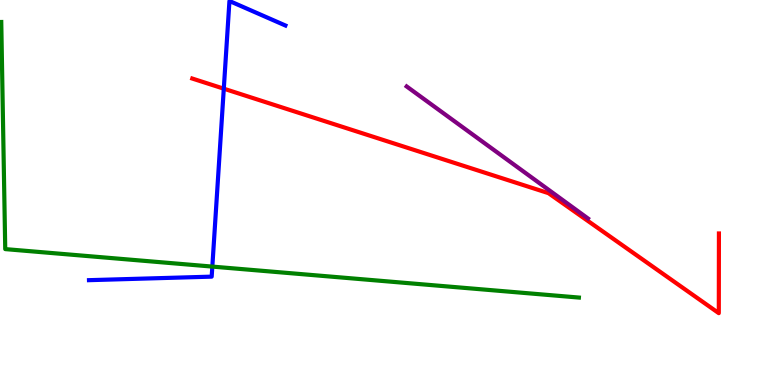[{'lines': ['blue', 'red'], 'intersections': [{'x': 2.89, 'y': 7.7}]}, {'lines': ['green', 'red'], 'intersections': []}, {'lines': ['purple', 'red'], 'intersections': []}, {'lines': ['blue', 'green'], 'intersections': [{'x': 2.74, 'y': 3.08}]}, {'lines': ['blue', 'purple'], 'intersections': []}, {'lines': ['green', 'purple'], 'intersections': []}]